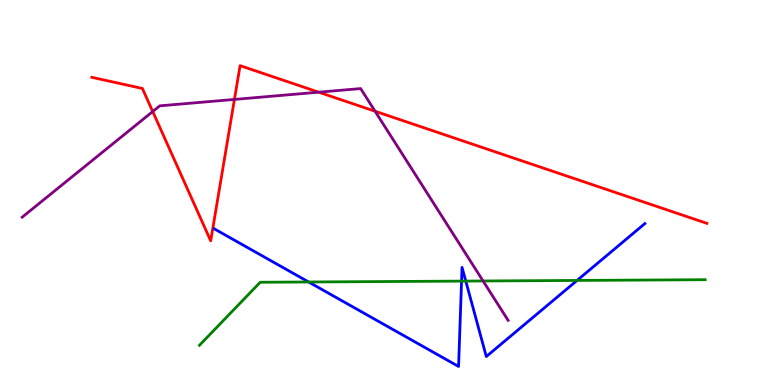[{'lines': ['blue', 'red'], 'intersections': []}, {'lines': ['green', 'red'], 'intersections': []}, {'lines': ['purple', 'red'], 'intersections': [{'x': 1.97, 'y': 7.1}, {'x': 3.02, 'y': 7.42}, {'x': 4.11, 'y': 7.61}, {'x': 4.84, 'y': 7.11}]}, {'lines': ['blue', 'green'], 'intersections': [{'x': 3.98, 'y': 2.68}, {'x': 5.96, 'y': 2.7}, {'x': 6.01, 'y': 2.7}, {'x': 7.45, 'y': 2.72}]}, {'lines': ['blue', 'purple'], 'intersections': []}, {'lines': ['green', 'purple'], 'intersections': [{'x': 6.23, 'y': 2.7}]}]